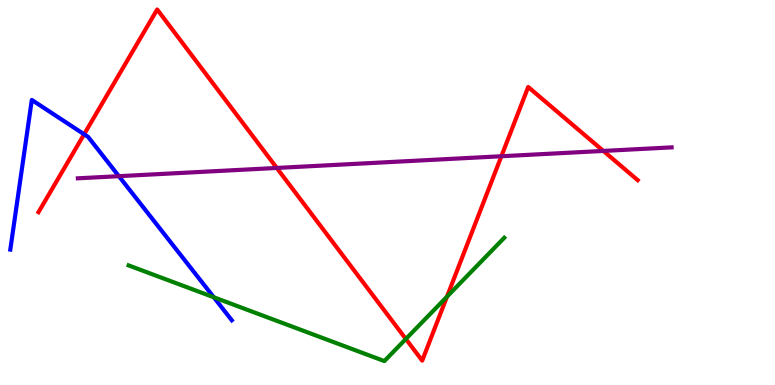[{'lines': ['blue', 'red'], 'intersections': [{'x': 1.09, 'y': 6.51}]}, {'lines': ['green', 'red'], 'intersections': [{'x': 5.24, 'y': 1.2}, {'x': 5.77, 'y': 2.29}]}, {'lines': ['purple', 'red'], 'intersections': [{'x': 3.57, 'y': 5.64}, {'x': 6.47, 'y': 5.94}, {'x': 7.79, 'y': 6.08}]}, {'lines': ['blue', 'green'], 'intersections': [{'x': 2.76, 'y': 2.28}]}, {'lines': ['blue', 'purple'], 'intersections': [{'x': 1.53, 'y': 5.42}]}, {'lines': ['green', 'purple'], 'intersections': []}]